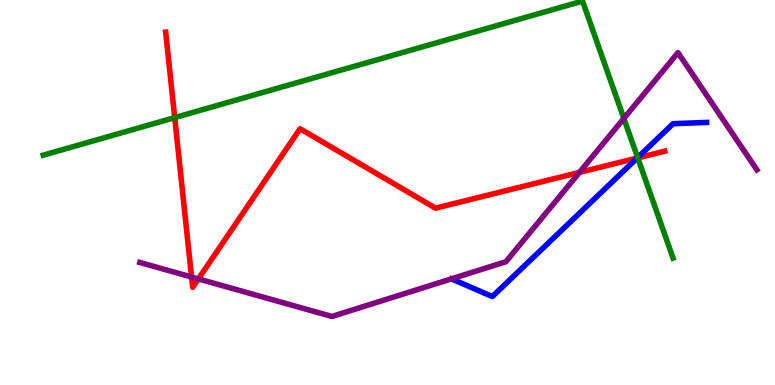[{'lines': ['blue', 'red'], 'intersections': [{'x': 8.22, 'y': 5.9}]}, {'lines': ['green', 'red'], 'intersections': [{'x': 2.25, 'y': 6.94}, {'x': 8.23, 'y': 5.9}]}, {'lines': ['purple', 'red'], 'intersections': [{'x': 2.47, 'y': 2.81}, {'x': 2.56, 'y': 2.76}, {'x': 7.48, 'y': 5.52}]}, {'lines': ['blue', 'green'], 'intersections': [{'x': 8.23, 'y': 5.91}]}, {'lines': ['blue', 'purple'], 'intersections': []}, {'lines': ['green', 'purple'], 'intersections': [{'x': 8.05, 'y': 6.92}]}]